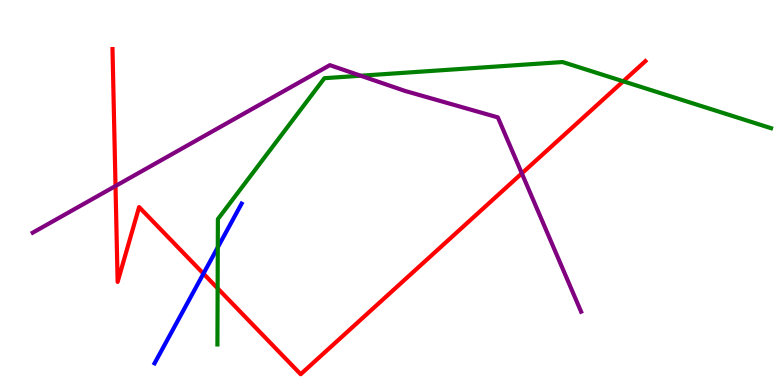[{'lines': ['blue', 'red'], 'intersections': [{'x': 2.62, 'y': 2.89}]}, {'lines': ['green', 'red'], 'intersections': [{'x': 2.81, 'y': 2.51}, {'x': 8.04, 'y': 7.89}]}, {'lines': ['purple', 'red'], 'intersections': [{'x': 1.49, 'y': 5.17}, {'x': 6.73, 'y': 5.5}]}, {'lines': ['blue', 'green'], 'intersections': [{'x': 2.81, 'y': 3.58}]}, {'lines': ['blue', 'purple'], 'intersections': []}, {'lines': ['green', 'purple'], 'intersections': [{'x': 4.65, 'y': 8.03}]}]